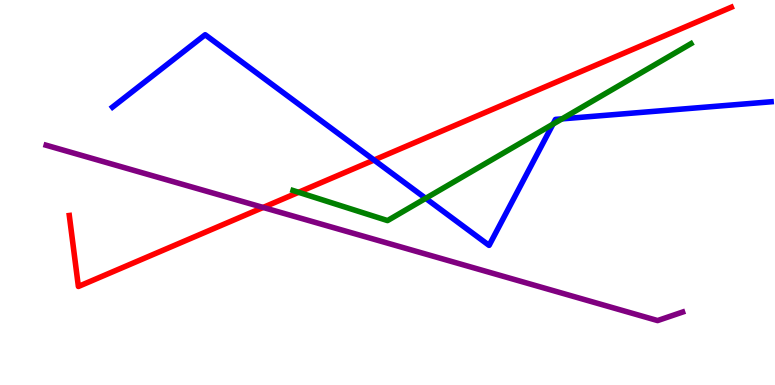[{'lines': ['blue', 'red'], 'intersections': [{'x': 4.83, 'y': 5.84}]}, {'lines': ['green', 'red'], 'intersections': [{'x': 3.85, 'y': 5.01}]}, {'lines': ['purple', 'red'], 'intersections': [{'x': 3.4, 'y': 4.61}]}, {'lines': ['blue', 'green'], 'intersections': [{'x': 5.49, 'y': 4.85}, {'x': 7.14, 'y': 6.78}, {'x': 7.25, 'y': 6.91}]}, {'lines': ['blue', 'purple'], 'intersections': []}, {'lines': ['green', 'purple'], 'intersections': []}]